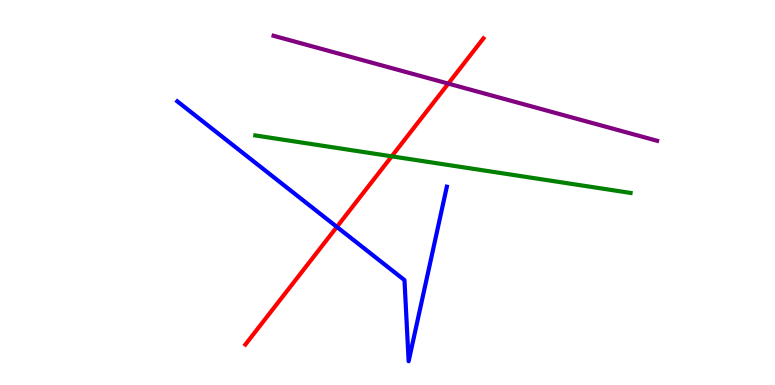[{'lines': ['blue', 'red'], 'intersections': [{'x': 4.35, 'y': 4.11}]}, {'lines': ['green', 'red'], 'intersections': [{'x': 5.05, 'y': 5.94}]}, {'lines': ['purple', 'red'], 'intersections': [{'x': 5.78, 'y': 7.83}]}, {'lines': ['blue', 'green'], 'intersections': []}, {'lines': ['blue', 'purple'], 'intersections': []}, {'lines': ['green', 'purple'], 'intersections': []}]